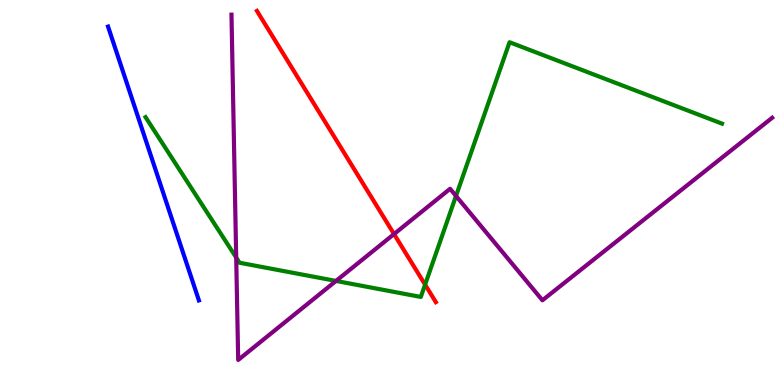[{'lines': ['blue', 'red'], 'intersections': []}, {'lines': ['green', 'red'], 'intersections': [{'x': 5.49, 'y': 2.61}]}, {'lines': ['purple', 'red'], 'intersections': [{'x': 5.08, 'y': 3.92}]}, {'lines': ['blue', 'green'], 'intersections': []}, {'lines': ['blue', 'purple'], 'intersections': []}, {'lines': ['green', 'purple'], 'intersections': [{'x': 3.05, 'y': 3.31}, {'x': 4.34, 'y': 2.7}, {'x': 5.88, 'y': 4.91}]}]